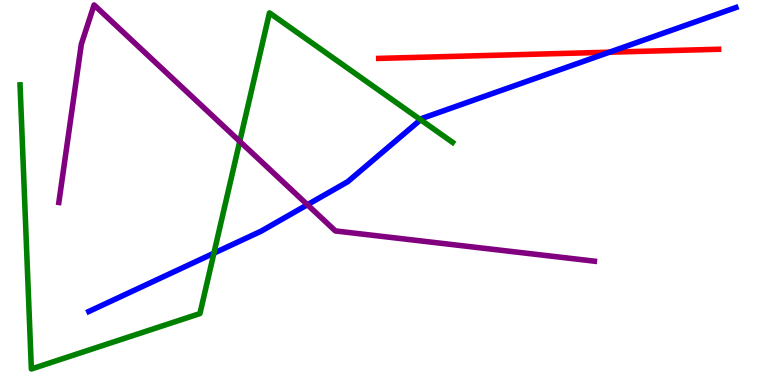[{'lines': ['blue', 'red'], 'intersections': [{'x': 7.86, 'y': 8.64}]}, {'lines': ['green', 'red'], 'intersections': []}, {'lines': ['purple', 'red'], 'intersections': []}, {'lines': ['blue', 'green'], 'intersections': [{'x': 2.76, 'y': 3.42}, {'x': 5.43, 'y': 6.89}]}, {'lines': ['blue', 'purple'], 'intersections': [{'x': 3.97, 'y': 4.68}]}, {'lines': ['green', 'purple'], 'intersections': [{'x': 3.09, 'y': 6.33}]}]